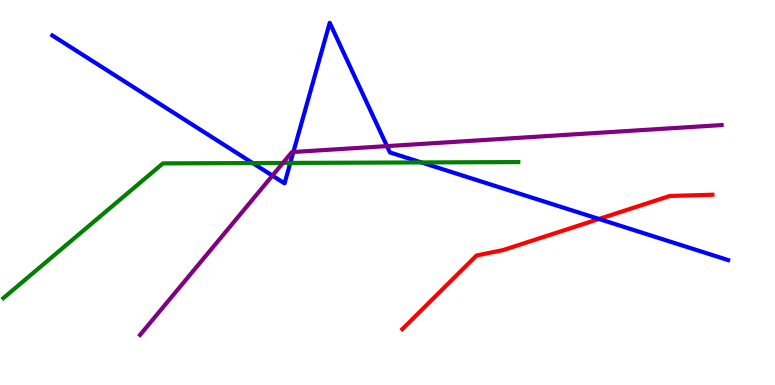[{'lines': ['blue', 'red'], 'intersections': [{'x': 7.73, 'y': 4.31}]}, {'lines': ['green', 'red'], 'intersections': []}, {'lines': ['purple', 'red'], 'intersections': []}, {'lines': ['blue', 'green'], 'intersections': [{'x': 3.26, 'y': 5.76}, {'x': 3.75, 'y': 5.77}, {'x': 5.44, 'y': 5.78}]}, {'lines': ['blue', 'purple'], 'intersections': [{'x': 3.52, 'y': 5.44}, {'x': 3.79, 'y': 6.05}, {'x': 4.99, 'y': 6.2}]}, {'lines': ['green', 'purple'], 'intersections': [{'x': 3.65, 'y': 5.77}]}]